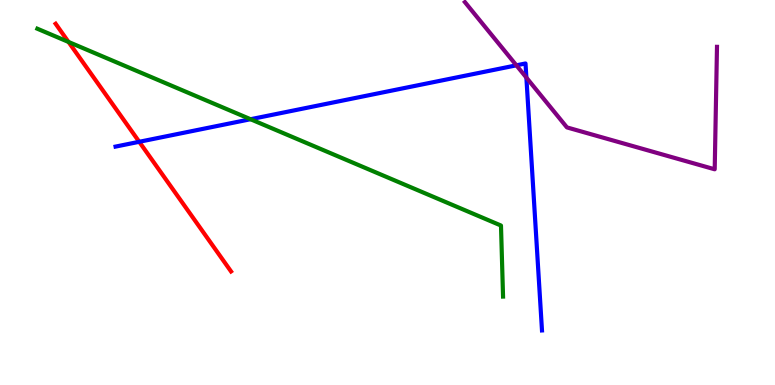[{'lines': ['blue', 'red'], 'intersections': [{'x': 1.8, 'y': 6.32}]}, {'lines': ['green', 'red'], 'intersections': [{'x': 0.884, 'y': 8.91}]}, {'lines': ['purple', 'red'], 'intersections': []}, {'lines': ['blue', 'green'], 'intersections': [{'x': 3.23, 'y': 6.9}]}, {'lines': ['blue', 'purple'], 'intersections': [{'x': 6.66, 'y': 8.3}, {'x': 6.79, 'y': 7.98}]}, {'lines': ['green', 'purple'], 'intersections': []}]